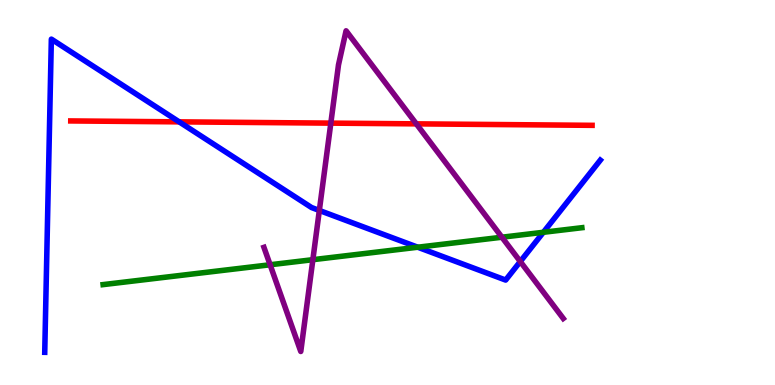[{'lines': ['blue', 'red'], 'intersections': [{'x': 2.31, 'y': 6.84}]}, {'lines': ['green', 'red'], 'intersections': []}, {'lines': ['purple', 'red'], 'intersections': [{'x': 4.27, 'y': 6.8}, {'x': 5.37, 'y': 6.78}]}, {'lines': ['blue', 'green'], 'intersections': [{'x': 5.39, 'y': 3.58}, {'x': 7.01, 'y': 3.97}]}, {'lines': ['blue', 'purple'], 'intersections': [{'x': 4.12, 'y': 4.53}, {'x': 6.71, 'y': 3.21}]}, {'lines': ['green', 'purple'], 'intersections': [{'x': 3.49, 'y': 3.12}, {'x': 4.04, 'y': 3.25}, {'x': 6.48, 'y': 3.84}]}]